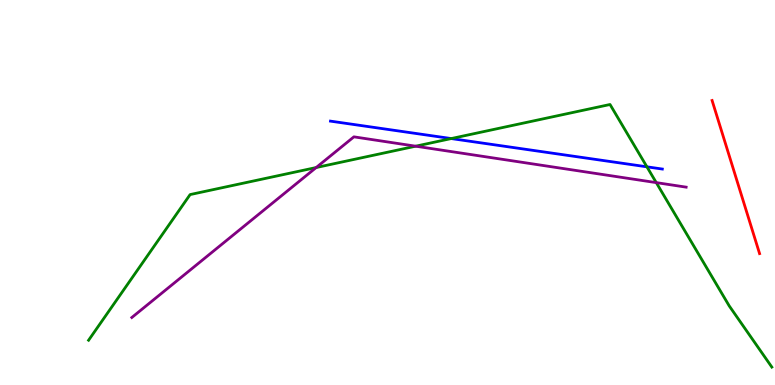[{'lines': ['blue', 'red'], 'intersections': []}, {'lines': ['green', 'red'], 'intersections': []}, {'lines': ['purple', 'red'], 'intersections': []}, {'lines': ['blue', 'green'], 'intersections': [{'x': 5.82, 'y': 6.4}, {'x': 8.35, 'y': 5.67}]}, {'lines': ['blue', 'purple'], 'intersections': []}, {'lines': ['green', 'purple'], 'intersections': [{'x': 4.08, 'y': 5.65}, {'x': 5.36, 'y': 6.2}, {'x': 8.47, 'y': 5.26}]}]